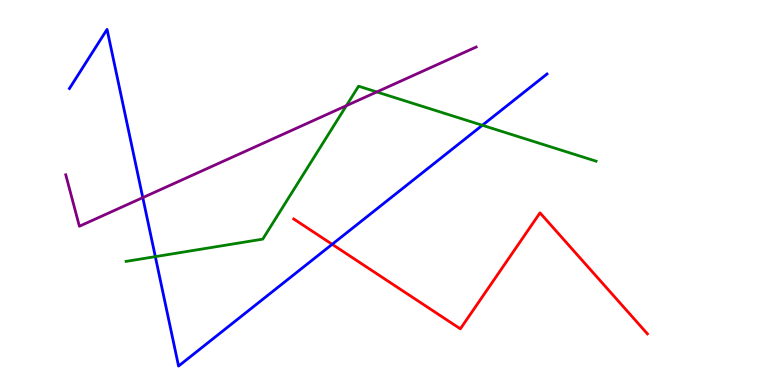[{'lines': ['blue', 'red'], 'intersections': [{'x': 4.29, 'y': 3.65}]}, {'lines': ['green', 'red'], 'intersections': []}, {'lines': ['purple', 'red'], 'intersections': []}, {'lines': ['blue', 'green'], 'intersections': [{'x': 2.0, 'y': 3.33}, {'x': 6.22, 'y': 6.75}]}, {'lines': ['blue', 'purple'], 'intersections': [{'x': 1.84, 'y': 4.87}]}, {'lines': ['green', 'purple'], 'intersections': [{'x': 4.47, 'y': 7.26}, {'x': 4.86, 'y': 7.61}]}]